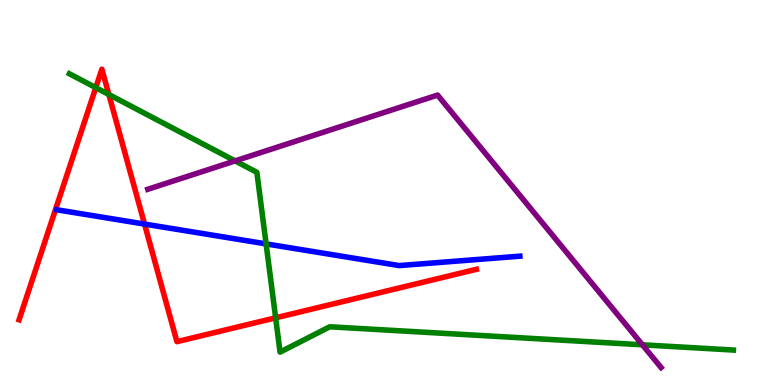[{'lines': ['blue', 'red'], 'intersections': [{'x': 1.87, 'y': 4.18}]}, {'lines': ['green', 'red'], 'intersections': [{'x': 1.24, 'y': 7.72}, {'x': 1.4, 'y': 7.55}, {'x': 3.56, 'y': 1.75}]}, {'lines': ['purple', 'red'], 'intersections': []}, {'lines': ['blue', 'green'], 'intersections': [{'x': 3.43, 'y': 3.67}]}, {'lines': ['blue', 'purple'], 'intersections': []}, {'lines': ['green', 'purple'], 'intersections': [{'x': 3.03, 'y': 5.82}, {'x': 8.29, 'y': 1.04}]}]